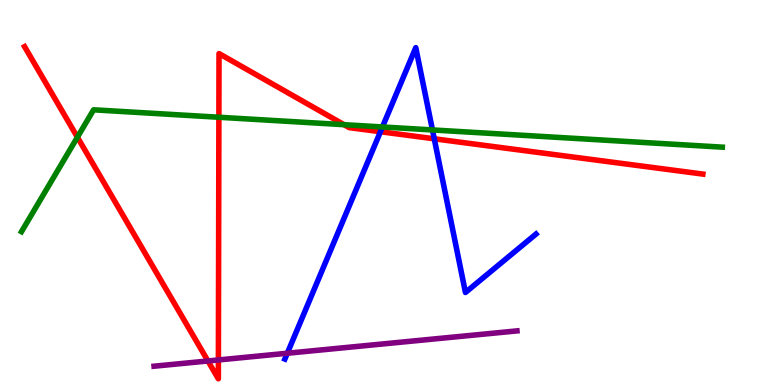[{'lines': ['blue', 'red'], 'intersections': [{'x': 4.91, 'y': 6.58}, {'x': 5.6, 'y': 6.39}]}, {'lines': ['green', 'red'], 'intersections': [{'x': 0.999, 'y': 6.44}, {'x': 2.82, 'y': 6.95}, {'x': 4.44, 'y': 6.76}]}, {'lines': ['purple', 'red'], 'intersections': [{'x': 2.68, 'y': 0.624}, {'x': 2.82, 'y': 0.651}]}, {'lines': ['blue', 'green'], 'intersections': [{'x': 4.93, 'y': 6.7}, {'x': 5.58, 'y': 6.62}]}, {'lines': ['blue', 'purple'], 'intersections': [{'x': 3.71, 'y': 0.825}]}, {'lines': ['green', 'purple'], 'intersections': []}]